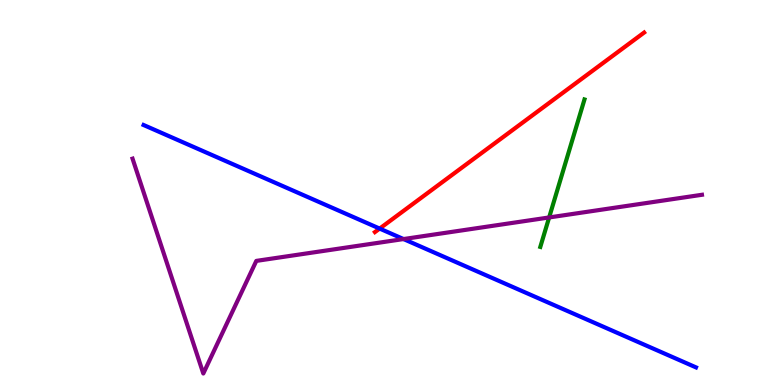[{'lines': ['blue', 'red'], 'intersections': [{'x': 4.9, 'y': 4.06}]}, {'lines': ['green', 'red'], 'intersections': []}, {'lines': ['purple', 'red'], 'intersections': []}, {'lines': ['blue', 'green'], 'intersections': []}, {'lines': ['blue', 'purple'], 'intersections': [{'x': 5.21, 'y': 3.79}]}, {'lines': ['green', 'purple'], 'intersections': [{'x': 7.09, 'y': 4.35}]}]